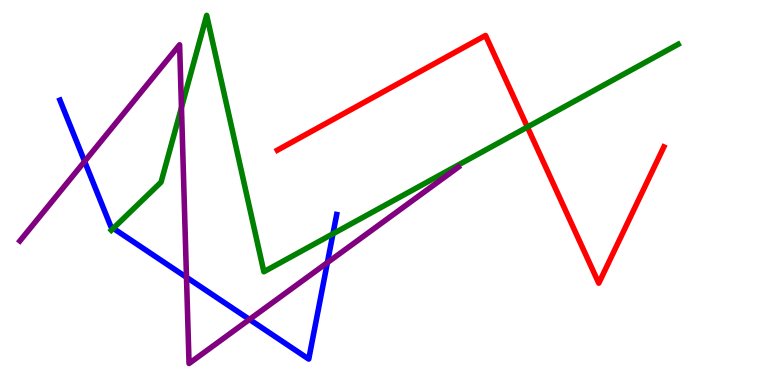[{'lines': ['blue', 'red'], 'intersections': []}, {'lines': ['green', 'red'], 'intersections': [{'x': 6.81, 'y': 6.7}]}, {'lines': ['purple', 'red'], 'intersections': []}, {'lines': ['blue', 'green'], 'intersections': [{'x': 1.46, 'y': 4.07}, {'x': 4.3, 'y': 3.93}]}, {'lines': ['blue', 'purple'], 'intersections': [{'x': 1.09, 'y': 5.81}, {'x': 2.41, 'y': 2.8}, {'x': 3.22, 'y': 1.7}, {'x': 4.22, 'y': 3.18}]}, {'lines': ['green', 'purple'], 'intersections': [{'x': 2.34, 'y': 7.21}]}]